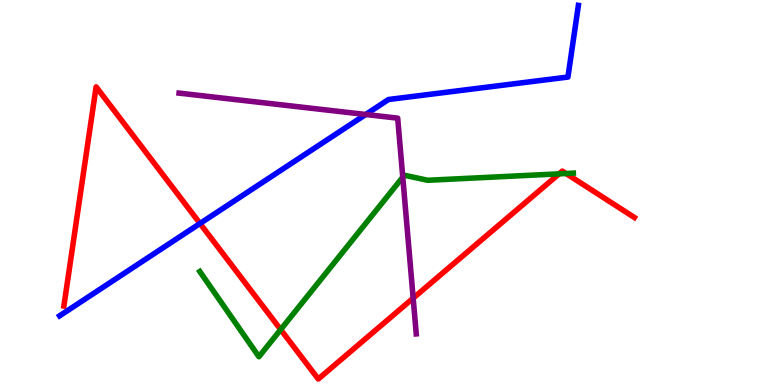[{'lines': ['blue', 'red'], 'intersections': [{'x': 2.58, 'y': 4.2}]}, {'lines': ['green', 'red'], 'intersections': [{'x': 3.62, 'y': 1.44}, {'x': 7.21, 'y': 5.48}, {'x': 7.3, 'y': 5.49}]}, {'lines': ['purple', 'red'], 'intersections': [{'x': 5.33, 'y': 2.26}]}, {'lines': ['blue', 'green'], 'intersections': []}, {'lines': ['blue', 'purple'], 'intersections': [{'x': 4.72, 'y': 7.03}]}, {'lines': ['green', 'purple'], 'intersections': [{'x': 5.2, 'y': 5.4}]}]